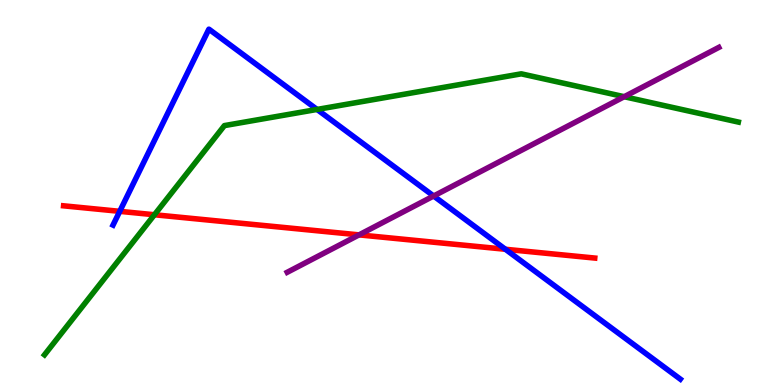[{'lines': ['blue', 'red'], 'intersections': [{'x': 1.55, 'y': 4.51}, {'x': 6.52, 'y': 3.53}]}, {'lines': ['green', 'red'], 'intersections': [{'x': 1.99, 'y': 4.42}]}, {'lines': ['purple', 'red'], 'intersections': [{'x': 4.63, 'y': 3.9}]}, {'lines': ['blue', 'green'], 'intersections': [{'x': 4.09, 'y': 7.16}]}, {'lines': ['blue', 'purple'], 'intersections': [{'x': 5.6, 'y': 4.91}]}, {'lines': ['green', 'purple'], 'intersections': [{'x': 8.05, 'y': 7.49}]}]